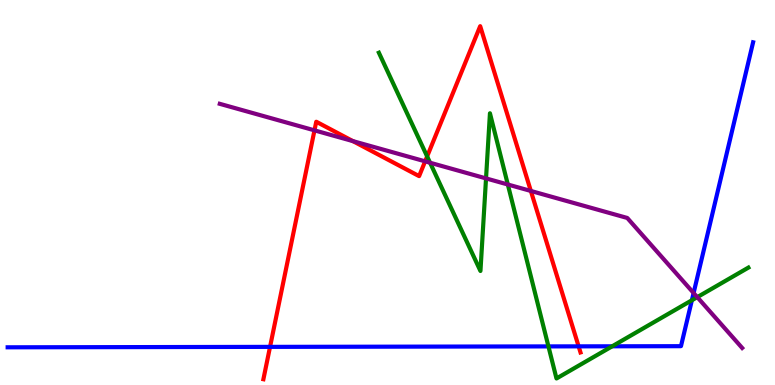[{'lines': ['blue', 'red'], 'intersections': [{'x': 3.48, 'y': 0.99}, {'x': 7.47, 'y': 1.0}]}, {'lines': ['green', 'red'], 'intersections': [{'x': 5.51, 'y': 5.94}]}, {'lines': ['purple', 'red'], 'intersections': [{'x': 4.06, 'y': 6.61}, {'x': 4.55, 'y': 6.33}, {'x': 5.49, 'y': 5.81}, {'x': 6.85, 'y': 5.04}]}, {'lines': ['blue', 'green'], 'intersections': [{'x': 7.08, 'y': 1.0}, {'x': 7.9, 'y': 1.01}, {'x': 8.93, 'y': 2.2}]}, {'lines': ['blue', 'purple'], 'intersections': [{'x': 8.95, 'y': 2.39}]}, {'lines': ['green', 'purple'], 'intersections': [{'x': 5.55, 'y': 5.77}, {'x': 6.27, 'y': 5.37}, {'x': 6.55, 'y': 5.21}, {'x': 9.0, 'y': 2.28}]}]